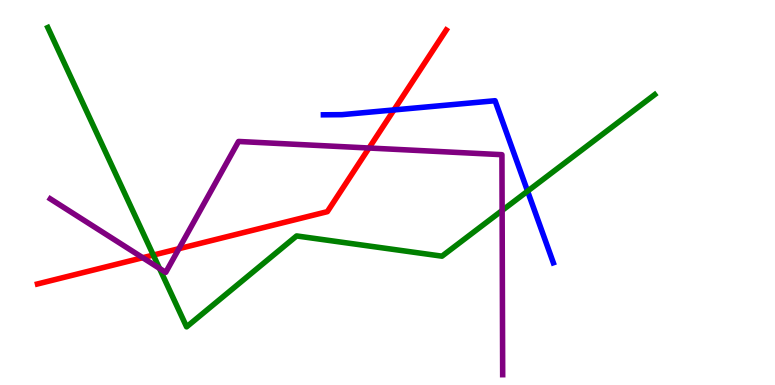[{'lines': ['blue', 'red'], 'intersections': [{'x': 5.08, 'y': 7.14}]}, {'lines': ['green', 'red'], 'intersections': [{'x': 1.98, 'y': 3.37}]}, {'lines': ['purple', 'red'], 'intersections': [{'x': 1.84, 'y': 3.31}, {'x': 2.31, 'y': 3.54}, {'x': 4.76, 'y': 6.16}]}, {'lines': ['blue', 'green'], 'intersections': [{'x': 6.81, 'y': 5.03}]}, {'lines': ['blue', 'purple'], 'intersections': []}, {'lines': ['green', 'purple'], 'intersections': [{'x': 2.06, 'y': 3.03}, {'x': 6.48, 'y': 4.53}]}]